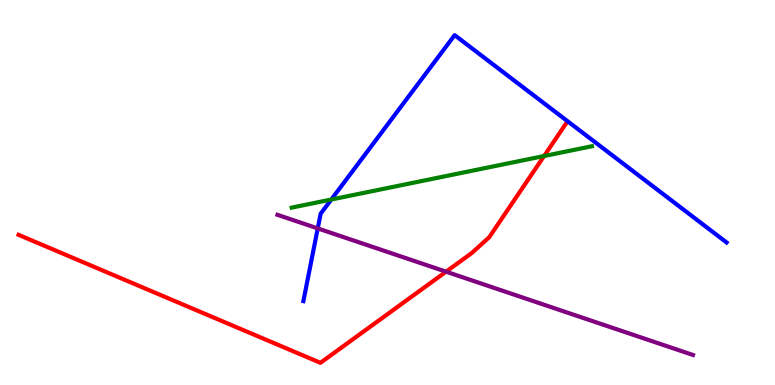[{'lines': ['blue', 'red'], 'intersections': []}, {'lines': ['green', 'red'], 'intersections': [{'x': 7.02, 'y': 5.95}]}, {'lines': ['purple', 'red'], 'intersections': [{'x': 5.76, 'y': 2.94}]}, {'lines': ['blue', 'green'], 'intersections': [{'x': 4.27, 'y': 4.82}]}, {'lines': ['blue', 'purple'], 'intersections': [{'x': 4.1, 'y': 4.07}]}, {'lines': ['green', 'purple'], 'intersections': []}]